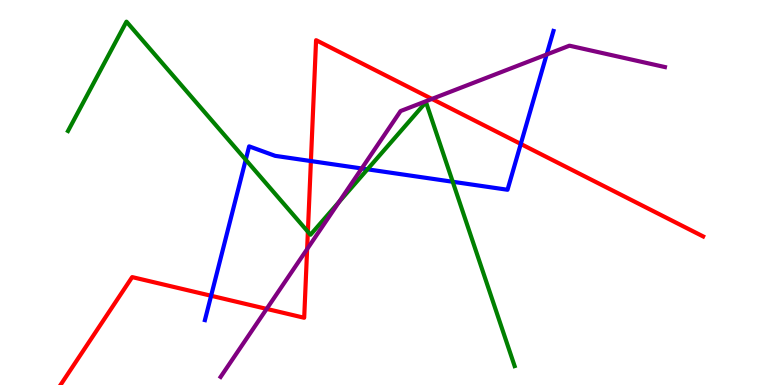[{'lines': ['blue', 'red'], 'intersections': [{'x': 2.72, 'y': 2.32}, {'x': 4.01, 'y': 5.82}, {'x': 6.72, 'y': 6.26}]}, {'lines': ['green', 'red'], 'intersections': [{'x': 3.97, 'y': 3.98}]}, {'lines': ['purple', 'red'], 'intersections': [{'x': 3.44, 'y': 1.98}, {'x': 3.96, 'y': 3.53}, {'x': 5.57, 'y': 7.43}]}, {'lines': ['blue', 'green'], 'intersections': [{'x': 3.17, 'y': 5.85}, {'x': 4.74, 'y': 5.6}, {'x': 5.84, 'y': 5.28}]}, {'lines': ['blue', 'purple'], 'intersections': [{'x': 4.67, 'y': 5.62}, {'x': 7.05, 'y': 8.58}]}, {'lines': ['green', 'purple'], 'intersections': [{'x': 4.38, 'y': 4.76}]}]